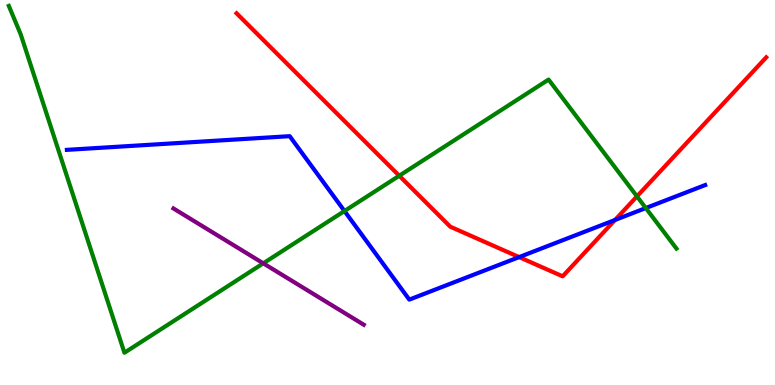[{'lines': ['blue', 'red'], 'intersections': [{'x': 6.7, 'y': 3.32}, {'x': 7.94, 'y': 4.29}]}, {'lines': ['green', 'red'], 'intersections': [{'x': 5.15, 'y': 5.44}, {'x': 8.22, 'y': 4.9}]}, {'lines': ['purple', 'red'], 'intersections': []}, {'lines': ['blue', 'green'], 'intersections': [{'x': 4.44, 'y': 4.52}, {'x': 8.33, 'y': 4.6}]}, {'lines': ['blue', 'purple'], 'intersections': []}, {'lines': ['green', 'purple'], 'intersections': [{'x': 3.4, 'y': 3.16}]}]